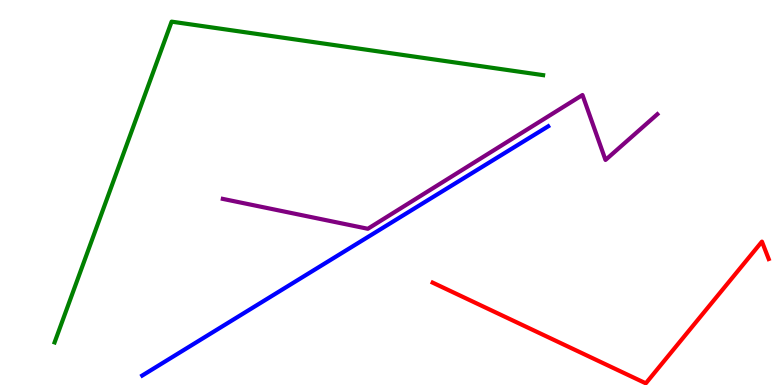[{'lines': ['blue', 'red'], 'intersections': []}, {'lines': ['green', 'red'], 'intersections': []}, {'lines': ['purple', 'red'], 'intersections': []}, {'lines': ['blue', 'green'], 'intersections': []}, {'lines': ['blue', 'purple'], 'intersections': []}, {'lines': ['green', 'purple'], 'intersections': []}]